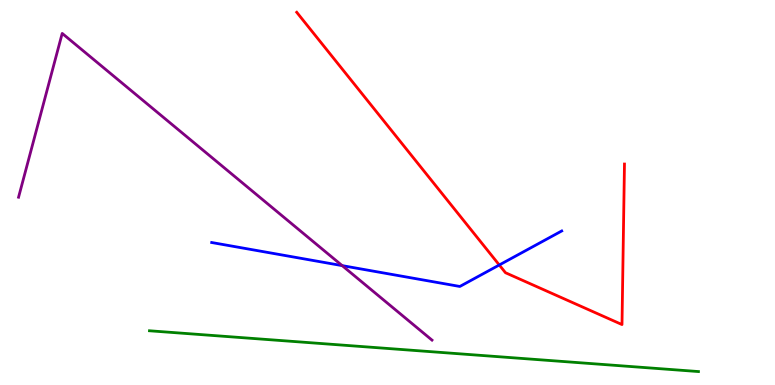[{'lines': ['blue', 'red'], 'intersections': [{'x': 6.44, 'y': 3.12}]}, {'lines': ['green', 'red'], 'intersections': []}, {'lines': ['purple', 'red'], 'intersections': []}, {'lines': ['blue', 'green'], 'intersections': []}, {'lines': ['blue', 'purple'], 'intersections': [{'x': 4.42, 'y': 3.1}]}, {'lines': ['green', 'purple'], 'intersections': []}]